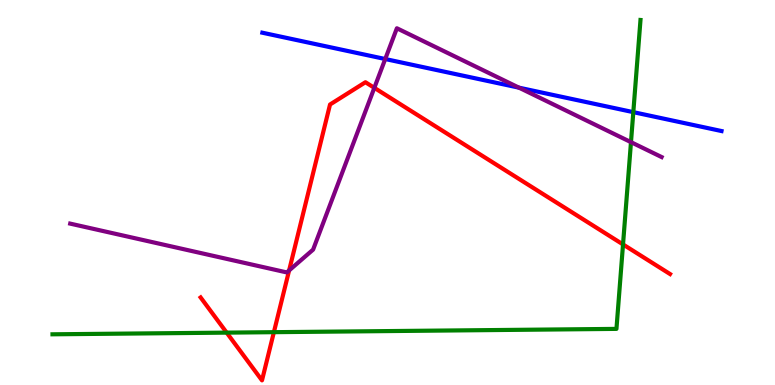[{'lines': ['blue', 'red'], 'intersections': []}, {'lines': ['green', 'red'], 'intersections': [{'x': 2.92, 'y': 1.36}, {'x': 3.53, 'y': 1.37}, {'x': 8.04, 'y': 3.65}]}, {'lines': ['purple', 'red'], 'intersections': [{'x': 3.73, 'y': 2.98}, {'x': 4.83, 'y': 7.72}]}, {'lines': ['blue', 'green'], 'intersections': [{'x': 8.17, 'y': 7.09}]}, {'lines': ['blue', 'purple'], 'intersections': [{'x': 4.97, 'y': 8.47}, {'x': 6.7, 'y': 7.72}]}, {'lines': ['green', 'purple'], 'intersections': [{'x': 8.14, 'y': 6.31}]}]